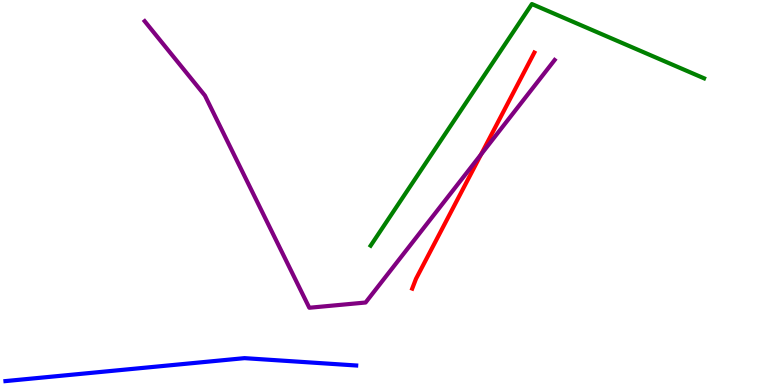[{'lines': ['blue', 'red'], 'intersections': []}, {'lines': ['green', 'red'], 'intersections': []}, {'lines': ['purple', 'red'], 'intersections': [{'x': 6.21, 'y': 5.99}]}, {'lines': ['blue', 'green'], 'intersections': []}, {'lines': ['blue', 'purple'], 'intersections': []}, {'lines': ['green', 'purple'], 'intersections': []}]